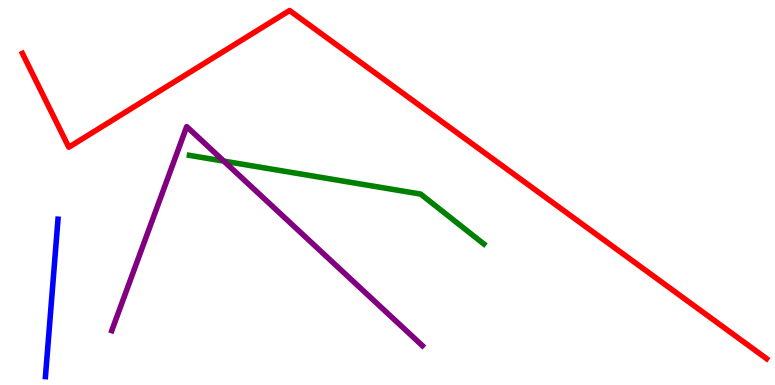[{'lines': ['blue', 'red'], 'intersections': []}, {'lines': ['green', 'red'], 'intersections': []}, {'lines': ['purple', 'red'], 'intersections': []}, {'lines': ['blue', 'green'], 'intersections': []}, {'lines': ['blue', 'purple'], 'intersections': []}, {'lines': ['green', 'purple'], 'intersections': [{'x': 2.89, 'y': 5.82}]}]